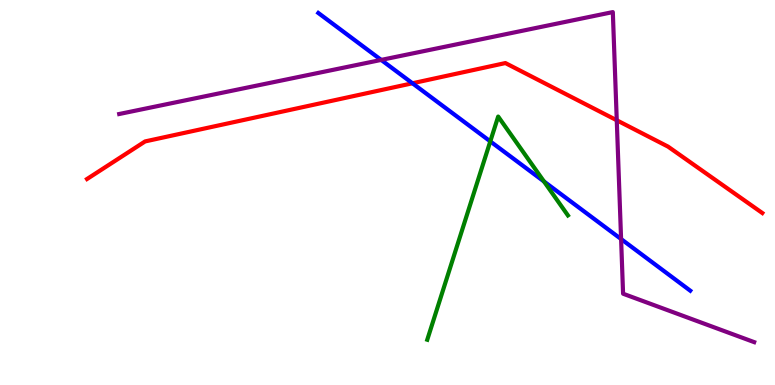[{'lines': ['blue', 'red'], 'intersections': [{'x': 5.32, 'y': 7.84}]}, {'lines': ['green', 'red'], 'intersections': []}, {'lines': ['purple', 'red'], 'intersections': [{'x': 7.96, 'y': 6.88}]}, {'lines': ['blue', 'green'], 'intersections': [{'x': 6.33, 'y': 6.33}, {'x': 7.02, 'y': 5.29}]}, {'lines': ['blue', 'purple'], 'intersections': [{'x': 4.92, 'y': 8.44}, {'x': 8.01, 'y': 3.79}]}, {'lines': ['green', 'purple'], 'intersections': []}]